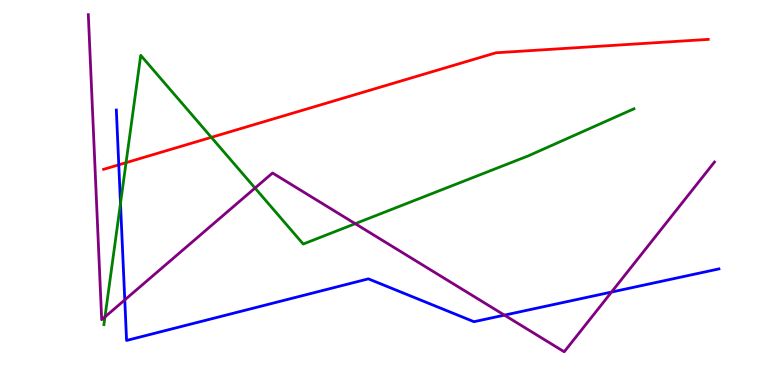[{'lines': ['blue', 'red'], 'intersections': [{'x': 1.53, 'y': 5.72}]}, {'lines': ['green', 'red'], 'intersections': [{'x': 1.63, 'y': 5.77}, {'x': 2.73, 'y': 6.43}]}, {'lines': ['purple', 'red'], 'intersections': []}, {'lines': ['blue', 'green'], 'intersections': [{'x': 1.55, 'y': 4.72}]}, {'lines': ['blue', 'purple'], 'intersections': [{'x': 1.61, 'y': 2.21}, {'x': 6.51, 'y': 1.81}, {'x': 7.89, 'y': 2.41}]}, {'lines': ['green', 'purple'], 'intersections': [{'x': 1.35, 'y': 1.77}, {'x': 3.29, 'y': 5.12}, {'x': 4.58, 'y': 4.19}]}]